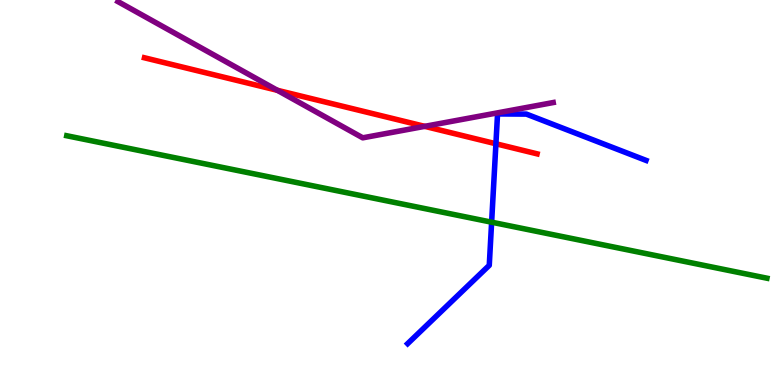[{'lines': ['blue', 'red'], 'intersections': [{'x': 6.4, 'y': 6.27}]}, {'lines': ['green', 'red'], 'intersections': []}, {'lines': ['purple', 'red'], 'intersections': [{'x': 3.58, 'y': 7.65}, {'x': 5.48, 'y': 6.72}]}, {'lines': ['blue', 'green'], 'intersections': [{'x': 6.34, 'y': 4.23}]}, {'lines': ['blue', 'purple'], 'intersections': []}, {'lines': ['green', 'purple'], 'intersections': []}]